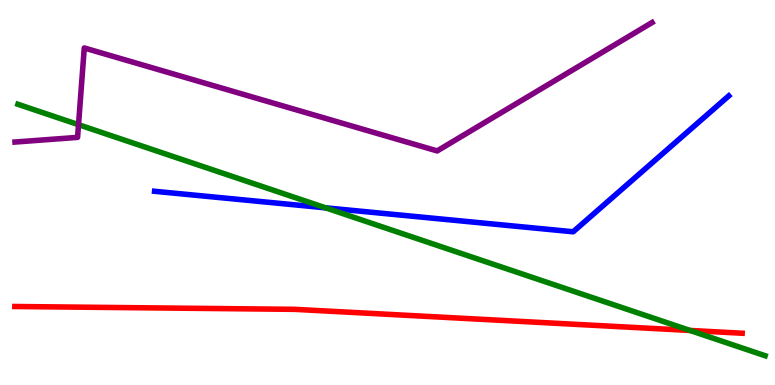[{'lines': ['blue', 'red'], 'intersections': []}, {'lines': ['green', 'red'], 'intersections': [{'x': 8.9, 'y': 1.42}]}, {'lines': ['purple', 'red'], 'intersections': []}, {'lines': ['blue', 'green'], 'intersections': [{'x': 4.2, 'y': 4.6}]}, {'lines': ['blue', 'purple'], 'intersections': []}, {'lines': ['green', 'purple'], 'intersections': [{'x': 1.01, 'y': 6.76}]}]